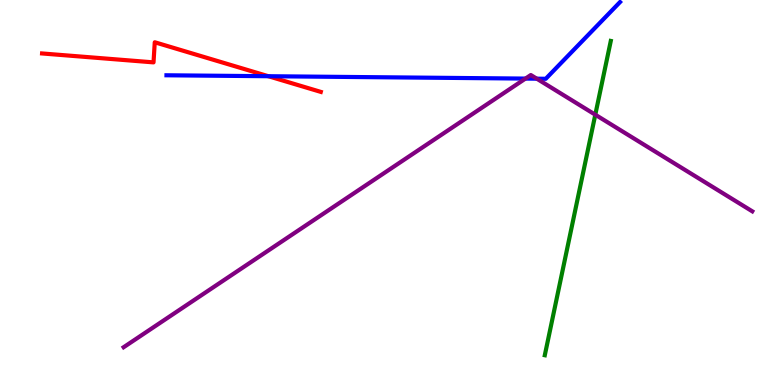[{'lines': ['blue', 'red'], 'intersections': [{'x': 3.46, 'y': 8.02}]}, {'lines': ['green', 'red'], 'intersections': []}, {'lines': ['purple', 'red'], 'intersections': []}, {'lines': ['blue', 'green'], 'intersections': []}, {'lines': ['blue', 'purple'], 'intersections': [{'x': 6.78, 'y': 7.96}, {'x': 6.93, 'y': 7.96}]}, {'lines': ['green', 'purple'], 'intersections': [{'x': 7.68, 'y': 7.02}]}]